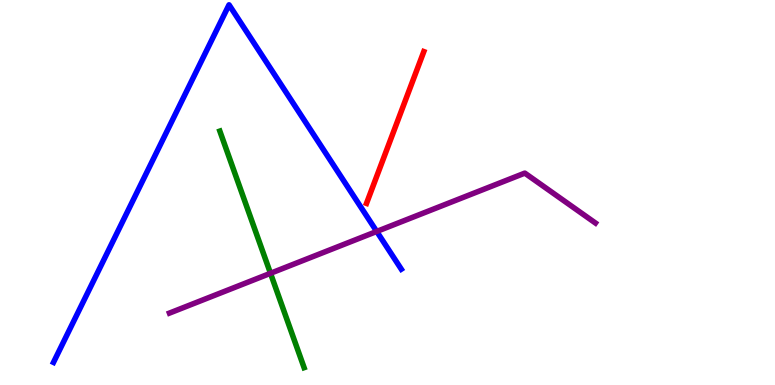[{'lines': ['blue', 'red'], 'intersections': []}, {'lines': ['green', 'red'], 'intersections': []}, {'lines': ['purple', 'red'], 'intersections': []}, {'lines': ['blue', 'green'], 'intersections': []}, {'lines': ['blue', 'purple'], 'intersections': [{'x': 4.86, 'y': 3.99}]}, {'lines': ['green', 'purple'], 'intersections': [{'x': 3.49, 'y': 2.9}]}]